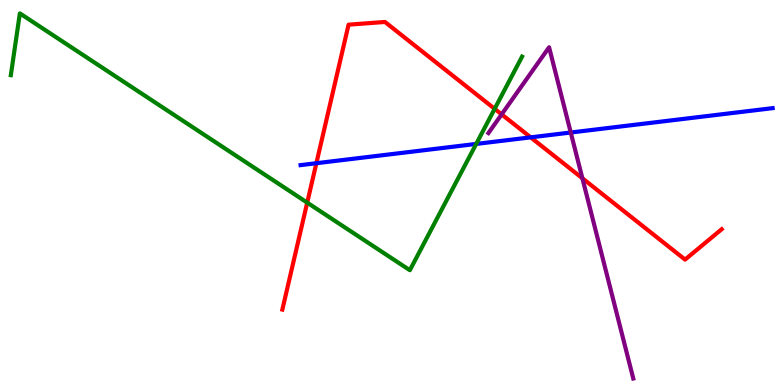[{'lines': ['blue', 'red'], 'intersections': [{'x': 4.08, 'y': 5.76}, {'x': 6.85, 'y': 6.43}]}, {'lines': ['green', 'red'], 'intersections': [{'x': 3.96, 'y': 4.74}, {'x': 6.38, 'y': 7.17}]}, {'lines': ['purple', 'red'], 'intersections': [{'x': 6.47, 'y': 7.03}, {'x': 7.51, 'y': 5.37}]}, {'lines': ['blue', 'green'], 'intersections': [{'x': 6.14, 'y': 6.26}]}, {'lines': ['blue', 'purple'], 'intersections': [{'x': 7.36, 'y': 6.56}]}, {'lines': ['green', 'purple'], 'intersections': []}]